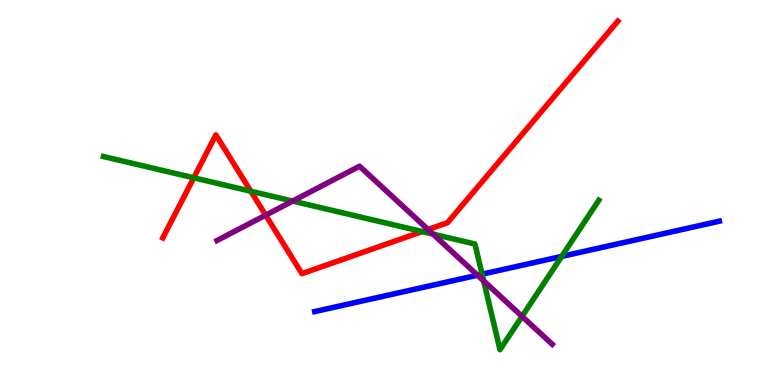[{'lines': ['blue', 'red'], 'intersections': []}, {'lines': ['green', 'red'], 'intersections': [{'x': 2.5, 'y': 5.38}, {'x': 3.24, 'y': 5.03}, {'x': 5.45, 'y': 3.99}]}, {'lines': ['purple', 'red'], 'intersections': [{'x': 3.43, 'y': 4.41}, {'x': 5.52, 'y': 4.04}]}, {'lines': ['blue', 'green'], 'intersections': [{'x': 6.22, 'y': 2.88}, {'x': 7.25, 'y': 3.34}]}, {'lines': ['blue', 'purple'], 'intersections': [{'x': 6.16, 'y': 2.85}]}, {'lines': ['green', 'purple'], 'intersections': [{'x': 3.78, 'y': 4.78}, {'x': 5.59, 'y': 3.92}, {'x': 6.24, 'y': 2.7}, {'x': 6.74, 'y': 1.78}]}]